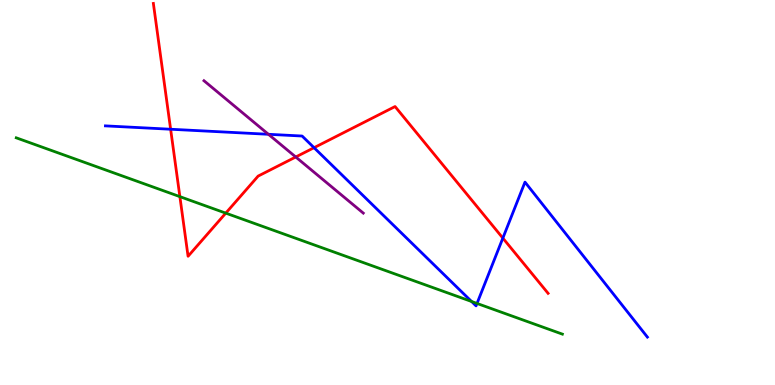[{'lines': ['blue', 'red'], 'intersections': [{'x': 2.2, 'y': 6.64}, {'x': 4.05, 'y': 6.16}, {'x': 6.49, 'y': 3.82}]}, {'lines': ['green', 'red'], 'intersections': [{'x': 2.32, 'y': 4.89}, {'x': 2.91, 'y': 4.46}]}, {'lines': ['purple', 'red'], 'intersections': [{'x': 3.82, 'y': 5.92}]}, {'lines': ['blue', 'green'], 'intersections': [{'x': 6.08, 'y': 2.17}, {'x': 6.16, 'y': 2.12}]}, {'lines': ['blue', 'purple'], 'intersections': [{'x': 3.46, 'y': 6.51}]}, {'lines': ['green', 'purple'], 'intersections': []}]